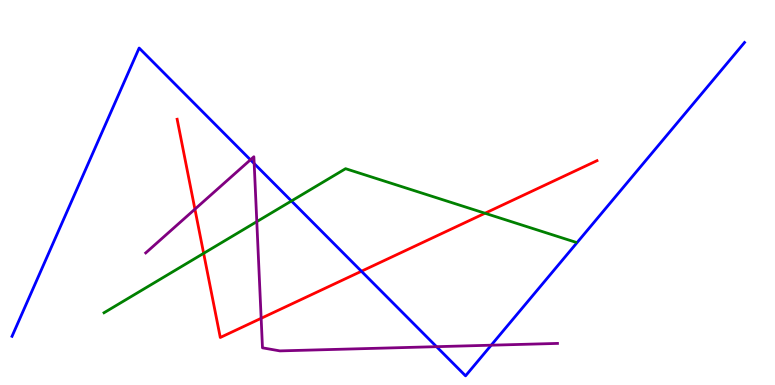[{'lines': ['blue', 'red'], 'intersections': [{'x': 4.66, 'y': 2.95}]}, {'lines': ['green', 'red'], 'intersections': [{'x': 2.63, 'y': 3.42}, {'x': 6.26, 'y': 4.46}]}, {'lines': ['purple', 'red'], 'intersections': [{'x': 2.52, 'y': 4.57}, {'x': 3.37, 'y': 1.73}]}, {'lines': ['blue', 'green'], 'intersections': [{'x': 3.76, 'y': 4.78}]}, {'lines': ['blue', 'purple'], 'intersections': [{'x': 3.23, 'y': 5.85}, {'x': 3.28, 'y': 5.75}, {'x': 5.63, 'y': 0.995}, {'x': 6.34, 'y': 1.03}]}, {'lines': ['green', 'purple'], 'intersections': [{'x': 3.31, 'y': 4.24}]}]